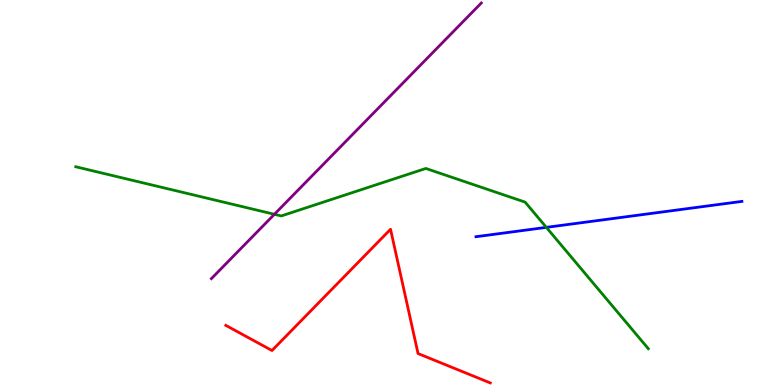[{'lines': ['blue', 'red'], 'intersections': []}, {'lines': ['green', 'red'], 'intersections': []}, {'lines': ['purple', 'red'], 'intersections': []}, {'lines': ['blue', 'green'], 'intersections': [{'x': 7.05, 'y': 4.09}]}, {'lines': ['blue', 'purple'], 'intersections': []}, {'lines': ['green', 'purple'], 'intersections': [{'x': 3.54, 'y': 4.43}]}]